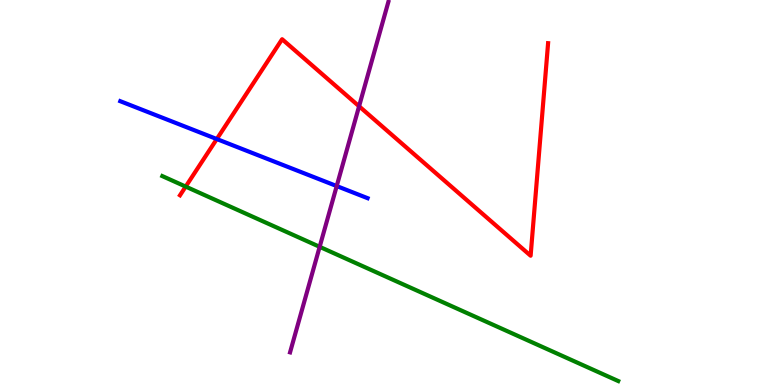[{'lines': ['blue', 'red'], 'intersections': [{'x': 2.8, 'y': 6.39}]}, {'lines': ['green', 'red'], 'intersections': [{'x': 2.4, 'y': 5.15}]}, {'lines': ['purple', 'red'], 'intersections': [{'x': 4.63, 'y': 7.24}]}, {'lines': ['blue', 'green'], 'intersections': []}, {'lines': ['blue', 'purple'], 'intersections': [{'x': 4.34, 'y': 5.17}]}, {'lines': ['green', 'purple'], 'intersections': [{'x': 4.12, 'y': 3.59}]}]